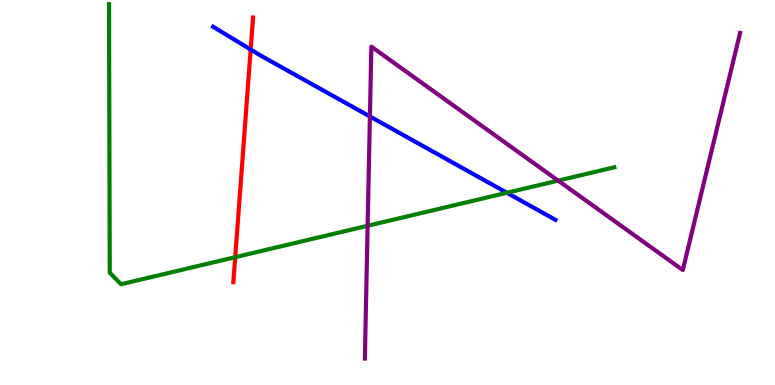[{'lines': ['blue', 'red'], 'intersections': [{'x': 3.23, 'y': 8.71}]}, {'lines': ['green', 'red'], 'intersections': [{'x': 3.04, 'y': 3.32}]}, {'lines': ['purple', 'red'], 'intersections': []}, {'lines': ['blue', 'green'], 'intersections': [{'x': 6.54, 'y': 4.99}]}, {'lines': ['blue', 'purple'], 'intersections': [{'x': 4.77, 'y': 6.98}]}, {'lines': ['green', 'purple'], 'intersections': [{'x': 4.74, 'y': 4.14}, {'x': 7.2, 'y': 5.31}]}]